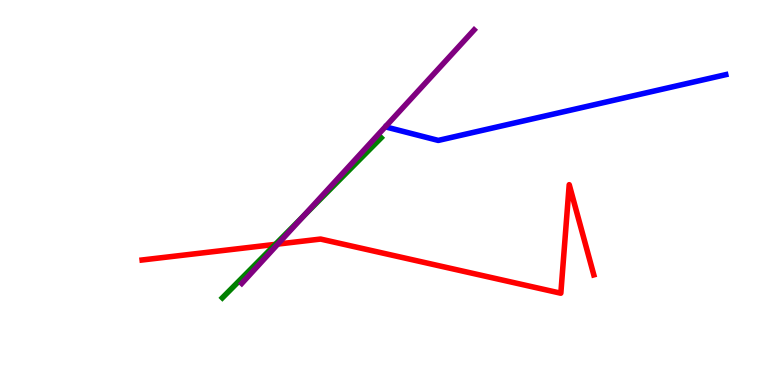[{'lines': ['blue', 'red'], 'intersections': []}, {'lines': ['green', 'red'], 'intersections': [{'x': 3.55, 'y': 3.65}]}, {'lines': ['purple', 'red'], 'intersections': [{'x': 3.58, 'y': 3.66}]}, {'lines': ['blue', 'green'], 'intersections': []}, {'lines': ['blue', 'purple'], 'intersections': []}, {'lines': ['green', 'purple'], 'intersections': [{'x': 3.91, 'y': 4.38}]}]